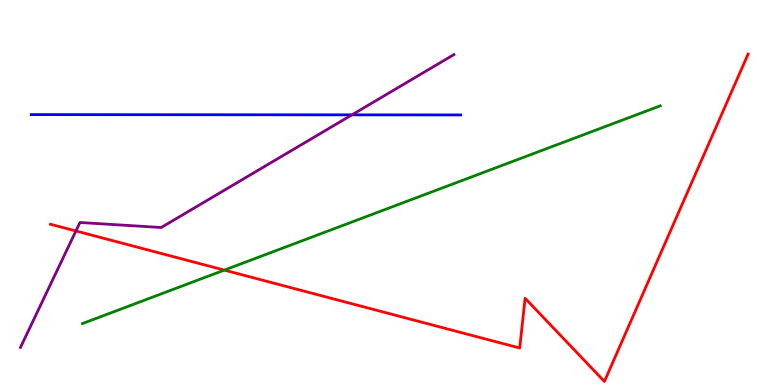[{'lines': ['blue', 'red'], 'intersections': []}, {'lines': ['green', 'red'], 'intersections': [{'x': 2.89, 'y': 2.98}]}, {'lines': ['purple', 'red'], 'intersections': [{'x': 0.98, 'y': 4.0}]}, {'lines': ['blue', 'green'], 'intersections': []}, {'lines': ['blue', 'purple'], 'intersections': [{'x': 4.54, 'y': 7.02}]}, {'lines': ['green', 'purple'], 'intersections': []}]